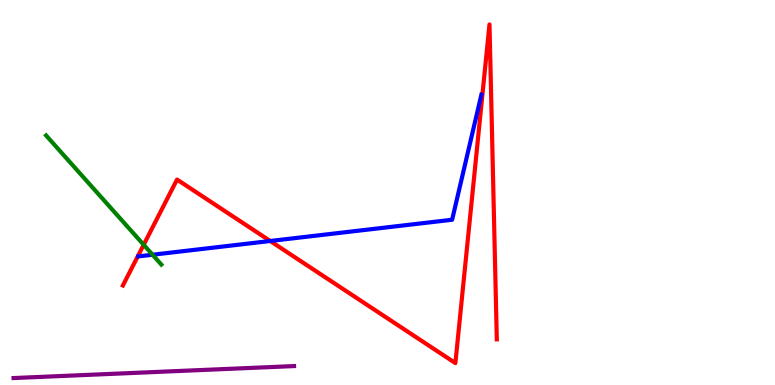[{'lines': ['blue', 'red'], 'intersections': [{'x': 3.49, 'y': 3.74}]}, {'lines': ['green', 'red'], 'intersections': [{'x': 1.85, 'y': 3.64}]}, {'lines': ['purple', 'red'], 'intersections': []}, {'lines': ['blue', 'green'], 'intersections': [{'x': 1.97, 'y': 3.38}]}, {'lines': ['blue', 'purple'], 'intersections': []}, {'lines': ['green', 'purple'], 'intersections': []}]